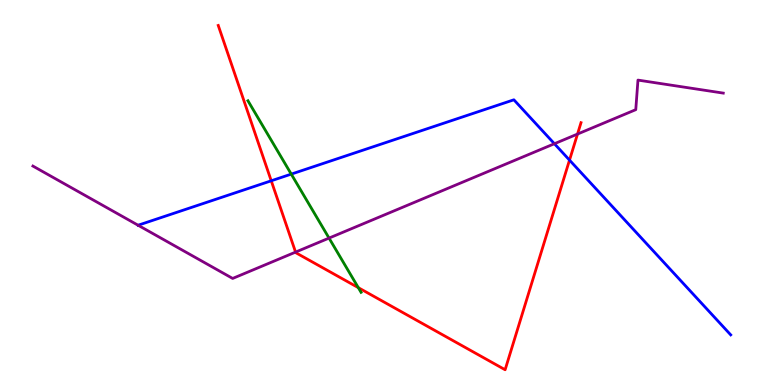[{'lines': ['blue', 'red'], 'intersections': [{'x': 3.5, 'y': 5.3}, {'x': 7.35, 'y': 5.84}]}, {'lines': ['green', 'red'], 'intersections': [{'x': 4.62, 'y': 2.53}]}, {'lines': ['purple', 'red'], 'intersections': [{'x': 3.81, 'y': 3.45}, {'x': 7.45, 'y': 6.52}]}, {'lines': ['blue', 'green'], 'intersections': [{'x': 3.76, 'y': 5.48}]}, {'lines': ['blue', 'purple'], 'intersections': [{'x': 1.78, 'y': 4.15}, {'x': 7.15, 'y': 6.27}]}, {'lines': ['green', 'purple'], 'intersections': [{'x': 4.25, 'y': 3.82}]}]